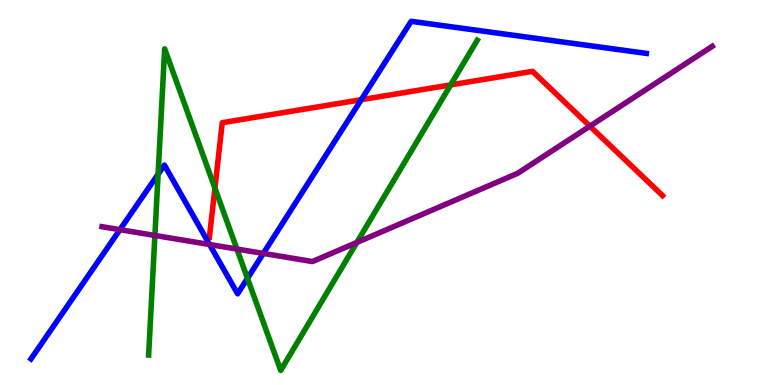[{'lines': ['blue', 'red'], 'intersections': [{'x': 4.66, 'y': 7.41}]}, {'lines': ['green', 'red'], 'intersections': [{'x': 2.77, 'y': 5.11}, {'x': 5.81, 'y': 7.79}]}, {'lines': ['purple', 'red'], 'intersections': [{'x': 7.61, 'y': 6.72}]}, {'lines': ['blue', 'green'], 'intersections': [{'x': 2.04, 'y': 5.48}, {'x': 3.19, 'y': 2.77}]}, {'lines': ['blue', 'purple'], 'intersections': [{'x': 1.55, 'y': 4.03}, {'x': 2.7, 'y': 3.65}, {'x': 3.4, 'y': 3.42}]}, {'lines': ['green', 'purple'], 'intersections': [{'x': 2.0, 'y': 3.88}, {'x': 3.06, 'y': 3.53}, {'x': 4.6, 'y': 3.7}]}]